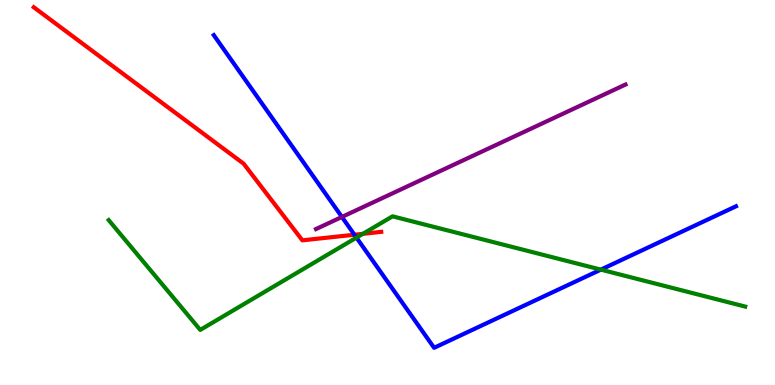[{'lines': ['blue', 'red'], 'intersections': [{'x': 4.57, 'y': 3.9}]}, {'lines': ['green', 'red'], 'intersections': [{'x': 4.68, 'y': 3.93}]}, {'lines': ['purple', 'red'], 'intersections': []}, {'lines': ['blue', 'green'], 'intersections': [{'x': 4.6, 'y': 3.83}, {'x': 7.75, 'y': 3.0}]}, {'lines': ['blue', 'purple'], 'intersections': [{'x': 4.41, 'y': 4.36}]}, {'lines': ['green', 'purple'], 'intersections': []}]